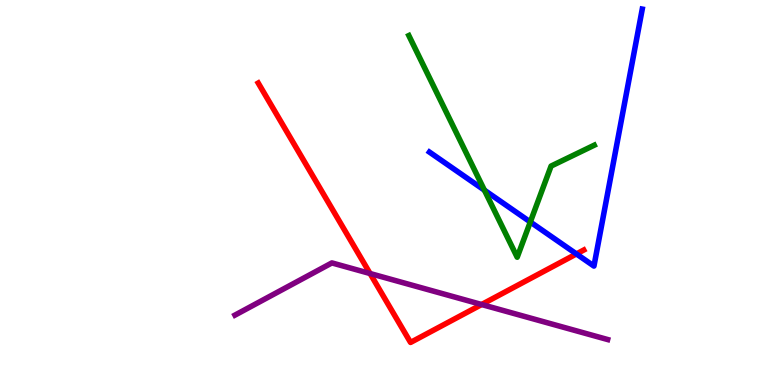[{'lines': ['blue', 'red'], 'intersections': [{'x': 7.44, 'y': 3.4}]}, {'lines': ['green', 'red'], 'intersections': []}, {'lines': ['purple', 'red'], 'intersections': [{'x': 4.78, 'y': 2.9}, {'x': 6.21, 'y': 2.09}]}, {'lines': ['blue', 'green'], 'intersections': [{'x': 6.25, 'y': 5.06}, {'x': 6.84, 'y': 4.23}]}, {'lines': ['blue', 'purple'], 'intersections': []}, {'lines': ['green', 'purple'], 'intersections': []}]